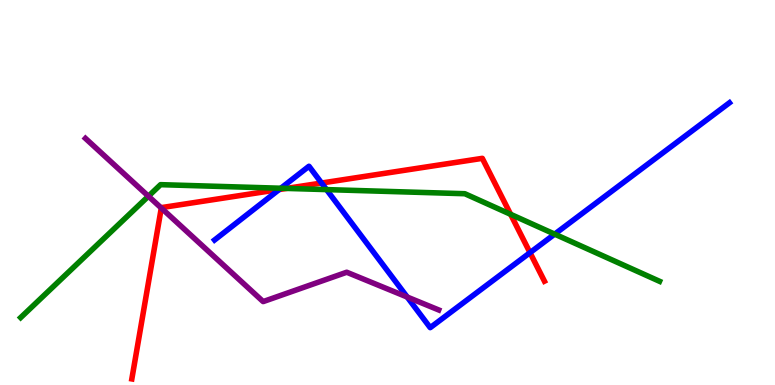[{'lines': ['blue', 'red'], 'intersections': [{'x': 3.6, 'y': 5.08}, {'x': 4.15, 'y': 5.25}, {'x': 6.84, 'y': 3.44}]}, {'lines': ['green', 'red'], 'intersections': [{'x': 3.7, 'y': 5.11}, {'x': 6.59, 'y': 4.43}]}, {'lines': ['purple', 'red'], 'intersections': [{'x': 2.08, 'y': 4.6}]}, {'lines': ['blue', 'green'], 'intersections': [{'x': 3.62, 'y': 5.11}, {'x': 4.21, 'y': 5.08}, {'x': 7.16, 'y': 3.92}]}, {'lines': ['blue', 'purple'], 'intersections': [{'x': 5.25, 'y': 2.28}]}, {'lines': ['green', 'purple'], 'intersections': [{'x': 1.92, 'y': 4.9}]}]